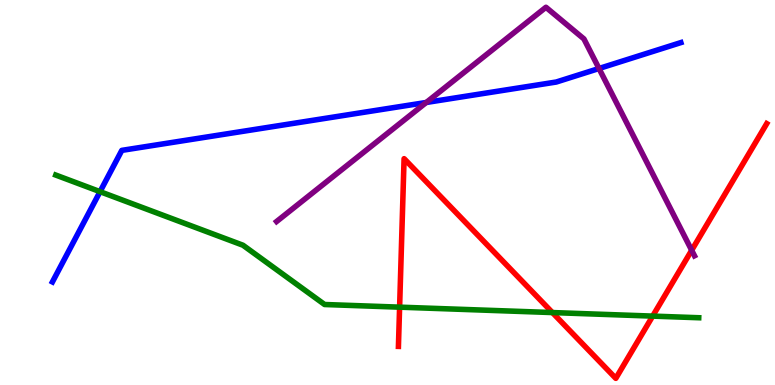[{'lines': ['blue', 'red'], 'intersections': []}, {'lines': ['green', 'red'], 'intersections': [{'x': 5.16, 'y': 2.02}, {'x': 7.13, 'y': 1.88}, {'x': 8.42, 'y': 1.79}]}, {'lines': ['purple', 'red'], 'intersections': [{'x': 8.92, 'y': 3.5}]}, {'lines': ['blue', 'green'], 'intersections': [{'x': 1.29, 'y': 5.02}]}, {'lines': ['blue', 'purple'], 'intersections': [{'x': 5.5, 'y': 7.34}, {'x': 7.73, 'y': 8.22}]}, {'lines': ['green', 'purple'], 'intersections': []}]